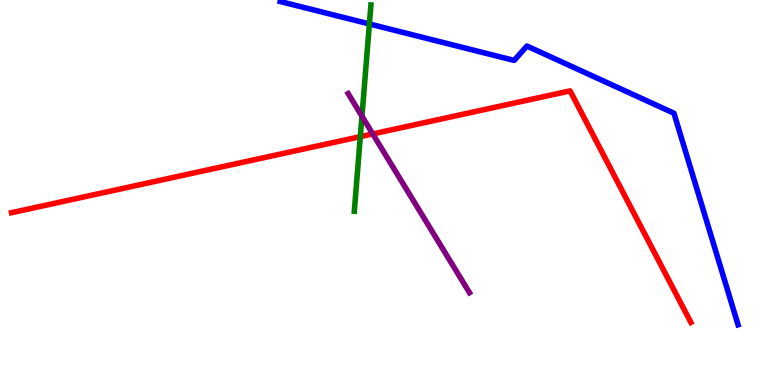[{'lines': ['blue', 'red'], 'intersections': []}, {'lines': ['green', 'red'], 'intersections': [{'x': 4.65, 'y': 6.45}]}, {'lines': ['purple', 'red'], 'intersections': [{'x': 4.81, 'y': 6.52}]}, {'lines': ['blue', 'green'], 'intersections': [{'x': 4.77, 'y': 9.38}]}, {'lines': ['blue', 'purple'], 'intersections': []}, {'lines': ['green', 'purple'], 'intersections': [{'x': 4.67, 'y': 6.98}]}]